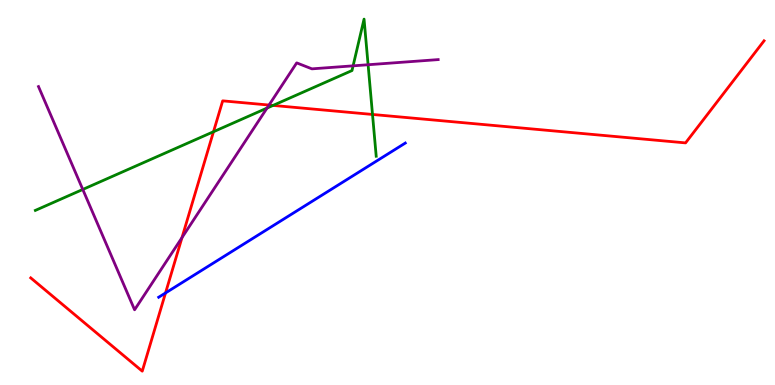[{'lines': ['blue', 'red'], 'intersections': [{'x': 2.14, 'y': 2.39}]}, {'lines': ['green', 'red'], 'intersections': [{'x': 2.75, 'y': 6.58}, {'x': 3.52, 'y': 7.26}, {'x': 4.81, 'y': 7.03}]}, {'lines': ['purple', 'red'], 'intersections': [{'x': 2.35, 'y': 3.83}, {'x': 3.47, 'y': 7.27}]}, {'lines': ['blue', 'green'], 'intersections': []}, {'lines': ['blue', 'purple'], 'intersections': []}, {'lines': ['green', 'purple'], 'intersections': [{'x': 1.07, 'y': 5.08}, {'x': 3.45, 'y': 7.19}, {'x': 4.56, 'y': 8.29}, {'x': 4.75, 'y': 8.32}]}]